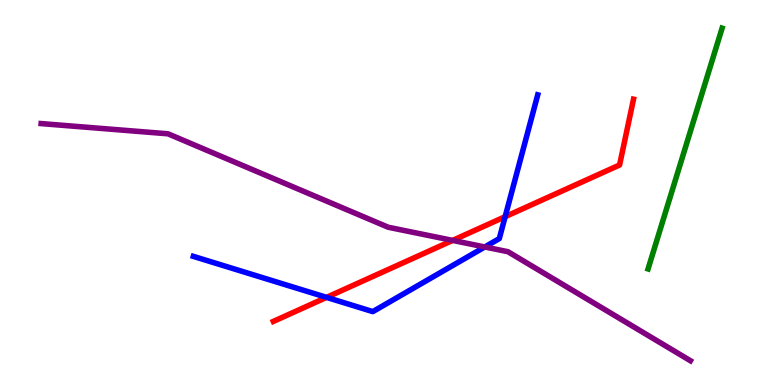[{'lines': ['blue', 'red'], 'intersections': [{'x': 4.21, 'y': 2.28}, {'x': 6.52, 'y': 4.37}]}, {'lines': ['green', 'red'], 'intersections': []}, {'lines': ['purple', 'red'], 'intersections': [{'x': 5.84, 'y': 3.76}]}, {'lines': ['blue', 'green'], 'intersections': []}, {'lines': ['blue', 'purple'], 'intersections': [{'x': 6.26, 'y': 3.59}]}, {'lines': ['green', 'purple'], 'intersections': []}]